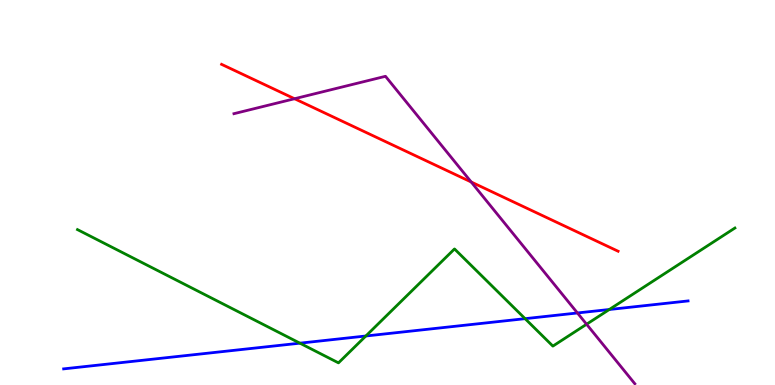[{'lines': ['blue', 'red'], 'intersections': []}, {'lines': ['green', 'red'], 'intersections': []}, {'lines': ['purple', 'red'], 'intersections': [{'x': 3.8, 'y': 7.44}, {'x': 6.08, 'y': 5.27}]}, {'lines': ['blue', 'green'], 'intersections': [{'x': 3.87, 'y': 1.09}, {'x': 4.72, 'y': 1.27}, {'x': 6.78, 'y': 1.72}, {'x': 7.86, 'y': 1.96}]}, {'lines': ['blue', 'purple'], 'intersections': [{'x': 7.45, 'y': 1.87}]}, {'lines': ['green', 'purple'], 'intersections': [{'x': 7.57, 'y': 1.58}]}]